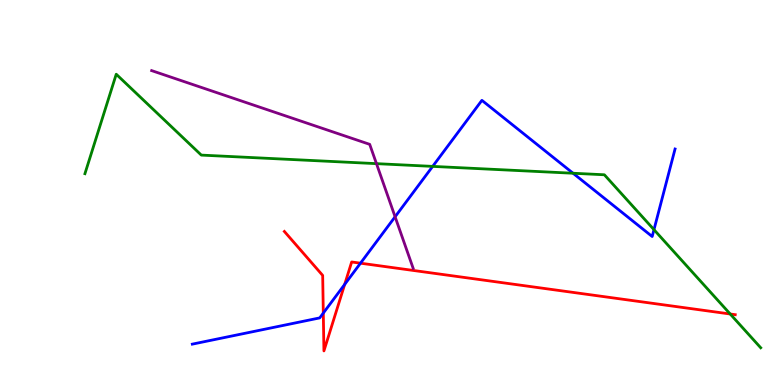[{'lines': ['blue', 'red'], 'intersections': [{'x': 4.17, 'y': 1.87}, {'x': 4.45, 'y': 2.61}, {'x': 4.65, 'y': 3.16}]}, {'lines': ['green', 'red'], 'intersections': [{'x': 9.42, 'y': 1.84}]}, {'lines': ['purple', 'red'], 'intersections': []}, {'lines': ['blue', 'green'], 'intersections': [{'x': 5.58, 'y': 5.68}, {'x': 7.39, 'y': 5.5}, {'x': 8.44, 'y': 4.03}]}, {'lines': ['blue', 'purple'], 'intersections': [{'x': 5.1, 'y': 4.37}]}, {'lines': ['green', 'purple'], 'intersections': [{'x': 4.86, 'y': 5.75}]}]